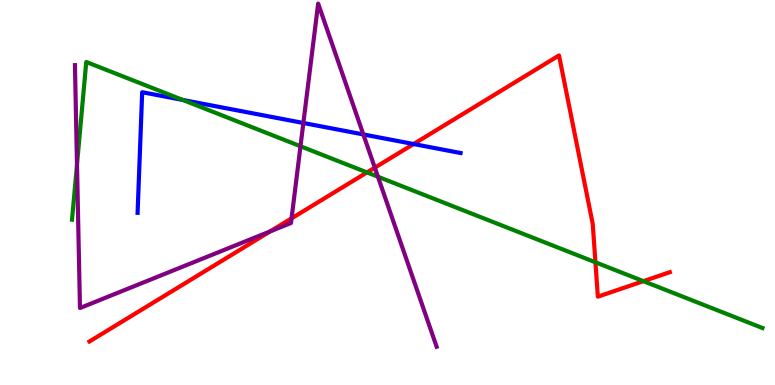[{'lines': ['blue', 'red'], 'intersections': [{'x': 5.34, 'y': 6.26}]}, {'lines': ['green', 'red'], 'intersections': [{'x': 4.74, 'y': 5.52}, {'x': 7.68, 'y': 3.19}, {'x': 8.3, 'y': 2.7}]}, {'lines': ['purple', 'red'], 'intersections': [{'x': 3.49, 'y': 3.99}, {'x': 3.76, 'y': 4.33}, {'x': 4.84, 'y': 5.65}]}, {'lines': ['blue', 'green'], 'intersections': [{'x': 2.36, 'y': 7.4}]}, {'lines': ['blue', 'purple'], 'intersections': [{'x': 3.91, 'y': 6.81}, {'x': 4.69, 'y': 6.51}]}, {'lines': ['green', 'purple'], 'intersections': [{'x': 0.994, 'y': 5.73}, {'x': 3.88, 'y': 6.2}, {'x': 4.88, 'y': 5.41}]}]